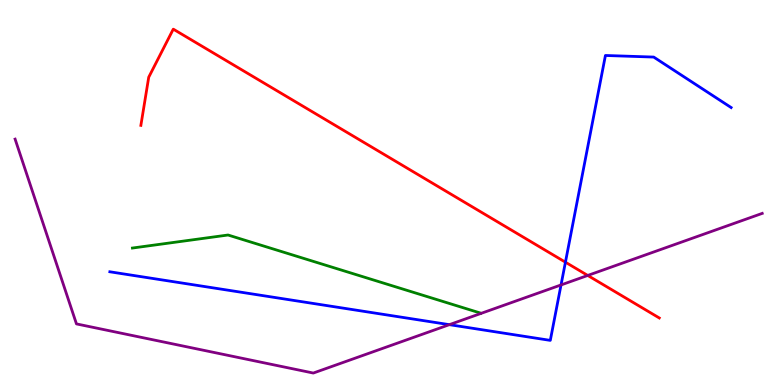[{'lines': ['blue', 'red'], 'intersections': [{'x': 7.3, 'y': 3.19}]}, {'lines': ['green', 'red'], 'intersections': []}, {'lines': ['purple', 'red'], 'intersections': [{'x': 7.58, 'y': 2.85}]}, {'lines': ['blue', 'green'], 'intersections': []}, {'lines': ['blue', 'purple'], 'intersections': [{'x': 5.8, 'y': 1.57}, {'x': 7.24, 'y': 2.6}]}, {'lines': ['green', 'purple'], 'intersections': []}]